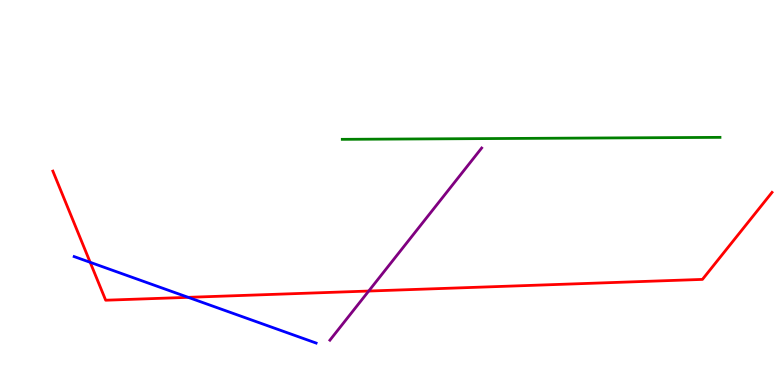[{'lines': ['blue', 'red'], 'intersections': [{'x': 1.16, 'y': 3.19}, {'x': 2.43, 'y': 2.28}]}, {'lines': ['green', 'red'], 'intersections': []}, {'lines': ['purple', 'red'], 'intersections': [{'x': 4.76, 'y': 2.44}]}, {'lines': ['blue', 'green'], 'intersections': []}, {'lines': ['blue', 'purple'], 'intersections': []}, {'lines': ['green', 'purple'], 'intersections': []}]